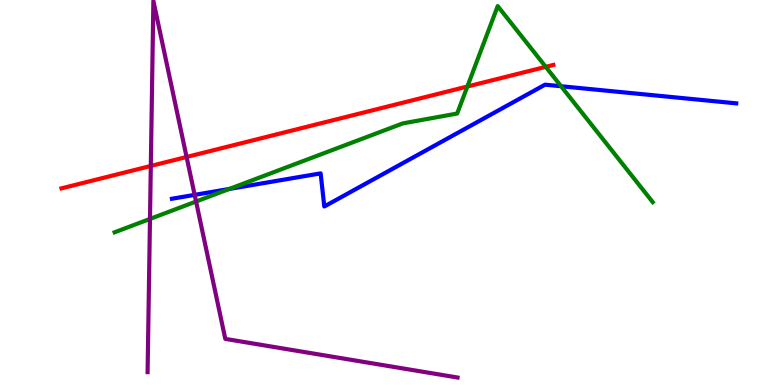[{'lines': ['blue', 'red'], 'intersections': []}, {'lines': ['green', 'red'], 'intersections': [{'x': 6.03, 'y': 7.75}, {'x': 7.04, 'y': 8.26}]}, {'lines': ['purple', 'red'], 'intersections': [{'x': 1.95, 'y': 5.69}, {'x': 2.41, 'y': 5.92}]}, {'lines': ['blue', 'green'], 'intersections': [{'x': 2.96, 'y': 5.09}, {'x': 7.24, 'y': 7.76}]}, {'lines': ['blue', 'purple'], 'intersections': [{'x': 2.51, 'y': 4.94}]}, {'lines': ['green', 'purple'], 'intersections': [{'x': 1.94, 'y': 4.31}, {'x': 2.53, 'y': 4.77}]}]